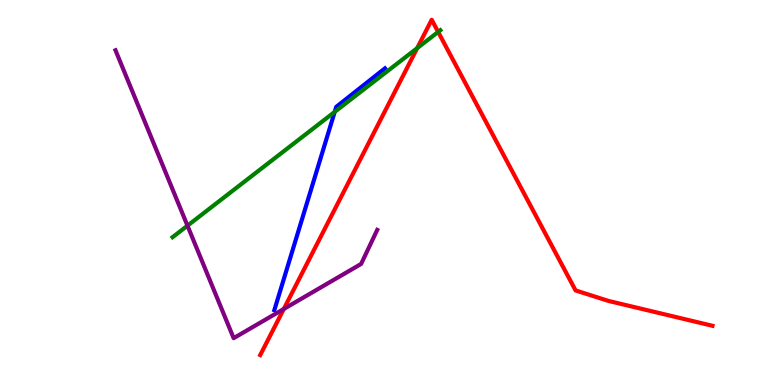[{'lines': ['blue', 'red'], 'intersections': []}, {'lines': ['green', 'red'], 'intersections': [{'x': 5.38, 'y': 8.75}, {'x': 5.65, 'y': 9.17}]}, {'lines': ['purple', 'red'], 'intersections': [{'x': 3.66, 'y': 1.98}]}, {'lines': ['blue', 'green'], 'intersections': [{'x': 4.32, 'y': 7.09}]}, {'lines': ['blue', 'purple'], 'intersections': []}, {'lines': ['green', 'purple'], 'intersections': [{'x': 2.42, 'y': 4.14}]}]